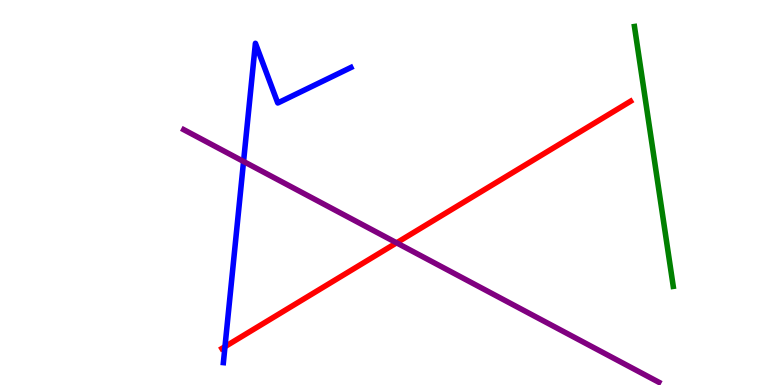[{'lines': ['blue', 'red'], 'intersections': [{'x': 2.9, 'y': 0.996}]}, {'lines': ['green', 'red'], 'intersections': []}, {'lines': ['purple', 'red'], 'intersections': [{'x': 5.12, 'y': 3.69}]}, {'lines': ['blue', 'green'], 'intersections': []}, {'lines': ['blue', 'purple'], 'intersections': [{'x': 3.14, 'y': 5.81}]}, {'lines': ['green', 'purple'], 'intersections': []}]